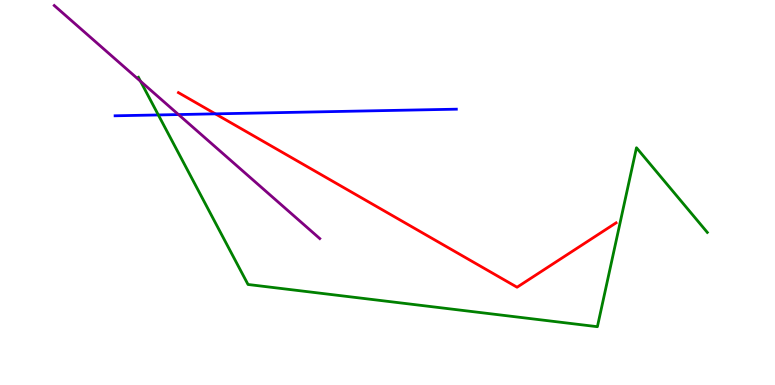[{'lines': ['blue', 'red'], 'intersections': [{'x': 2.78, 'y': 7.04}]}, {'lines': ['green', 'red'], 'intersections': []}, {'lines': ['purple', 'red'], 'intersections': []}, {'lines': ['blue', 'green'], 'intersections': [{'x': 2.04, 'y': 7.01}]}, {'lines': ['blue', 'purple'], 'intersections': [{'x': 2.3, 'y': 7.02}]}, {'lines': ['green', 'purple'], 'intersections': [{'x': 1.81, 'y': 7.89}]}]